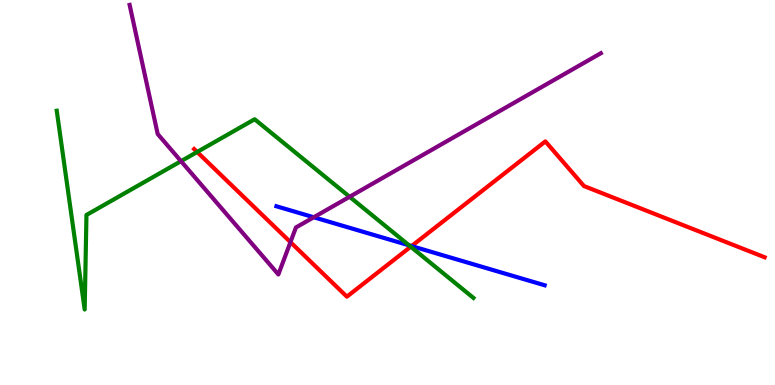[{'lines': ['blue', 'red'], 'intersections': [{'x': 5.31, 'y': 3.61}]}, {'lines': ['green', 'red'], 'intersections': [{'x': 2.54, 'y': 6.05}, {'x': 5.3, 'y': 3.59}]}, {'lines': ['purple', 'red'], 'intersections': [{'x': 3.75, 'y': 3.71}]}, {'lines': ['blue', 'green'], 'intersections': [{'x': 5.28, 'y': 3.63}]}, {'lines': ['blue', 'purple'], 'intersections': [{'x': 4.05, 'y': 4.36}]}, {'lines': ['green', 'purple'], 'intersections': [{'x': 2.34, 'y': 5.81}, {'x': 4.51, 'y': 4.89}]}]